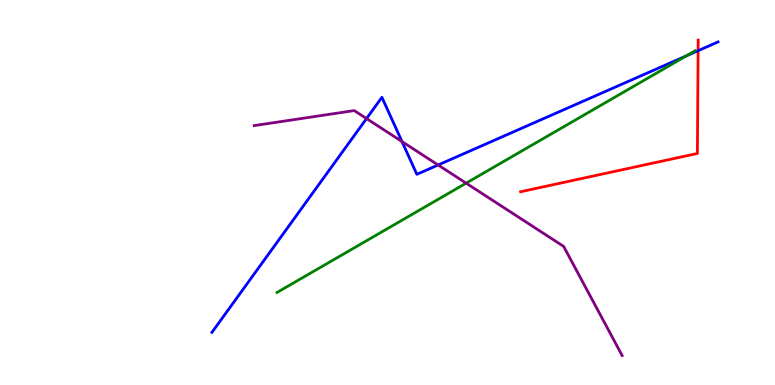[{'lines': ['blue', 'red'], 'intersections': [{'x': 9.01, 'y': 8.68}]}, {'lines': ['green', 'red'], 'intersections': []}, {'lines': ['purple', 'red'], 'intersections': []}, {'lines': ['blue', 'green'], 'intersections': [{'x': 8.86, 'y': 8.55}]}, {'lines': ['blue', 'purple'], 'intersections': [{'x': 4.73, 'y': 6.92}, {'x': 5.19, 'y': 6.32}, {'x': 5.65, 'y': 5.71}]}, {'lines': ['green', 'purple'], 'intersections': [{'x': 6.01, 'y': 5.24}]}]